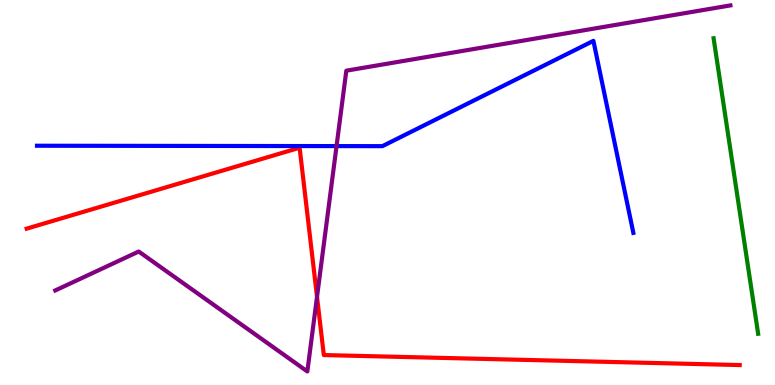[{'lines': ['blue', 'red'], 'intersections': []}, {'lines': ['green', 'red'], 'intersections': []}, {'lines': ['purple', 'red'], 'intersections': [{'x': 4.09, 'y': 2.29}]}, {'lines': ['blue', 'green'], 'intersections': []}, {'lines': ['blue', 'purple'], 'intersections': [{'x': 4.34, 'y': 6.21}]}, {'lines': ['green', 'purple'], 'intersections': []}]